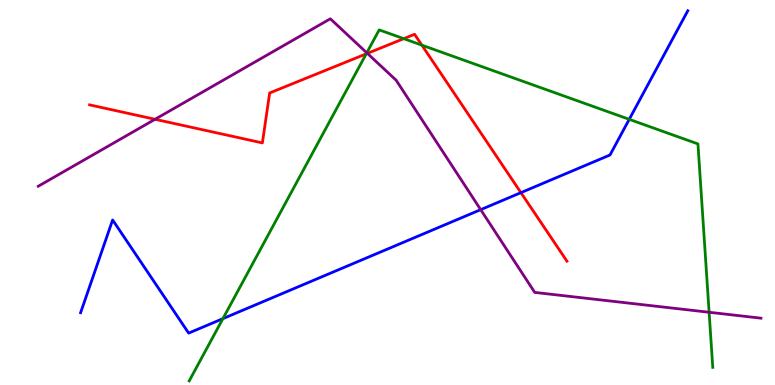[{'lines': ['blue', 'red'], 'intersections': [{'x': 6.72, 'y': 5.0}]}, {'lines': ['green', 'red'], 'intersections': [{'x': 4.73, 'y': 8.6}, {'x': 5.21, 'y': 9.0}, {'x': 5.44, 'y': 8.83}]}, {'lines': ['purple', 'red'], 'intersections': [{'x': 2.0, 'y': 6.9}, {'x': 4.74, 'y': 8.61}]}, {'lines': ['blue', 'green'], 'intersections': [{'x': 2.88, 'y': 1.72}, {'x': 8.12, 'y': 6.9}]}, {'lines': ['blue', 'purple'], 'intersections': [{'x': 6.2, 'y': 4.55}]}, {'lines': ['green', 'purple'], 'intersections': [{'x': 4.73, 'y': 8.63}, {'x': 9.15, 'y': 1.89}]}]